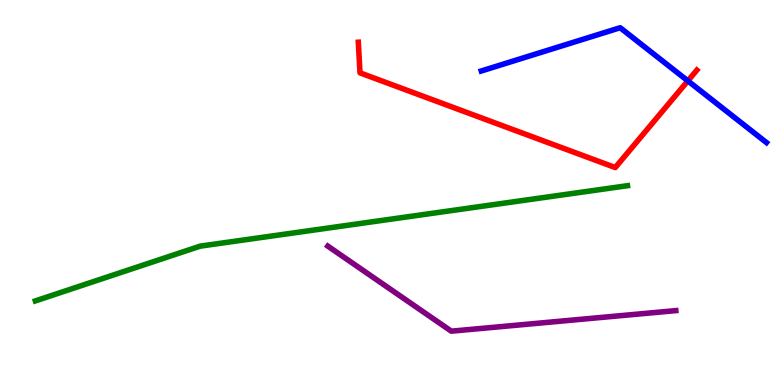[{'lines': ['blue', 'red'], 'intersections': [{'x': 8.88, 'y': 7.9}]}, {'lines': ['green', 'red'], 'intersections': []}, {'lines': ['purple', 'red'], 'intersections': []}, {'lines': ['blue', 'green'], 'intersections': []}, {'lines': ['blue', 'purple'], 'intersections': []}, {'lines': ['green', 'purple'], 'intersections': []}]